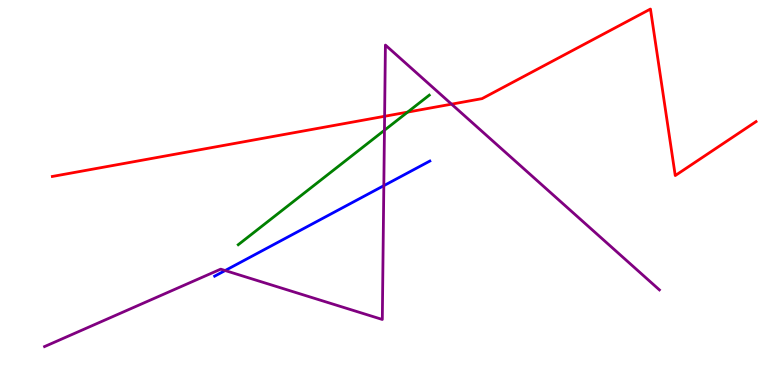[{'lines': ['blue', 'red'], 'intersections': []}, {'lines': ['green', 'red'], 'intersections': [{'x': 5.26, 'y': 7.09}]}, {'lines': ['purple', 'red'], 'intersections': [{'x': 4.96, 'y': 6.98}, {'x': 5.83, 'y': 7.29}]}, {'lines': ['blue', 'green'], 'intersections': []}, {'lines': ['blue', 'purple'], 'intersections': [{'x': 2.91, 'y': 2.97}, {'x': 4.95, 'y': 5.18}]}, {'lines': ['green', 'purple'], 'intersections': [{'x': 4.96, 'y': 6.62}]}]